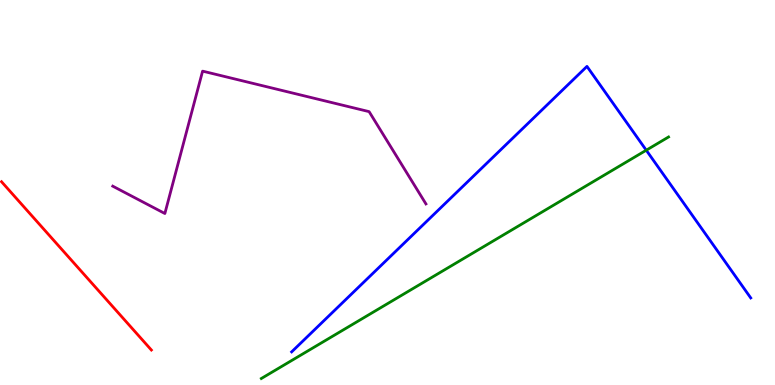[{'lines': ['blue', 'red'], 'intersections': []}, {'lines': ['green', 'red'], 'intersections': []}, {'lines': ['purple', 'red'], 'intersections': []}, {'lines': ['blue', 'green'], 'intersections': [{'x': 8.34, 'y': 6.1}]}, {'lines': ['blue', 'purple'], 'intersections': []}, {'lines': ['green', 'purple'], 'intersections': []}]